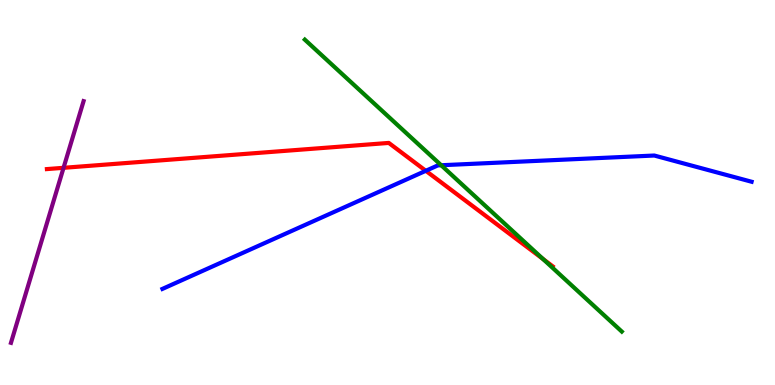[{'lines': ['blue', 'red'], 'intersections': [{'x': 5.49, 'y': 5.56}]}, {'lines': ['green', 'red'], 'intersections': [{'x': 7.01, 'y': 3.27}]}, {'lines': ['purple', 'red'], 'intersections': [{'x': 0.82, 'y': 5.64}]}, {'lines': ['blue', 'green'], 'intersections': [{'x': 5.69, 'y': 5.71}]}, {'lines': ['blue', 'purple'], 'intersections': []}, {'lines': ['green', 'purple'], 'intersections': []}]